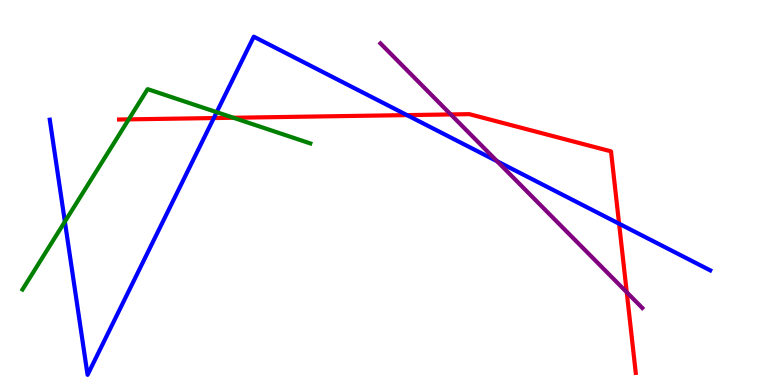[{'lines': ['blue', 'red'], 'intersections': [{'x': 2.76, 'y': 6.93}, {'x': 5.25, 'y': 7.01}, {'x': 7.99, 'y': 4.19}]}, {'lines': ['green', 'red'], 'intersections': [{'x': 1.66, 'y': 6.9}, {'x': 3.01, 'y': 6.94}]}, {'lines': ['purple', 'red'], 'intersections': [{'x': 5.82, 'y': 7.03}, {'x': 8.09, 'y': 2.41}]}, {'lines': ['blue', 'green'], 'intersections': [{'x': 0.837, 'y': 4.24}, {'x': 2.8, 'y': 7.09}]}, {'lines': ['blue', 'purple'], 'intersections': [{'x': 6.41, 'y': 5.81}]}, {'lines': ['green', 'purple'], 'intersections': []}]